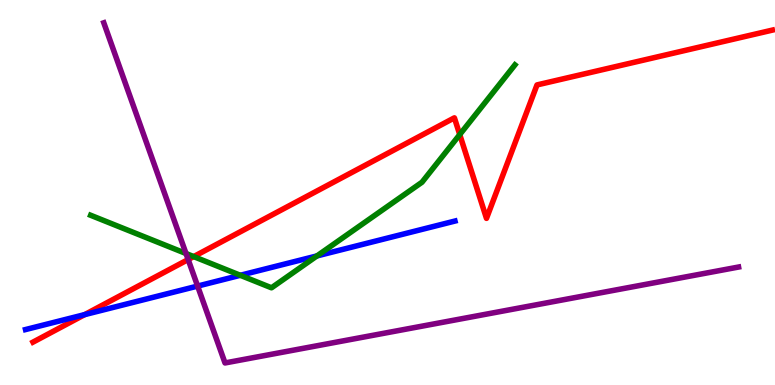[{'lines': ['blue', 'red'], 'intersections': [{'x': 1.09, 'y': 1.83}]}, {'lines': ['green', 'red'], 'intersections': [{'x': 2.5, 'y': 3.34}, {'x': 5.93, 'y': 6.5}]}, {'lines': ['purple', 'red'], 'intersections': [{'x': 2.43, 'y': 3.26}]}, {'lines': ['blue', 'green'], 'intersections': [{'x': 3.1, 'y': 2.85}, {'x': 4.09, 'y': 3.35}]}, {'lines': ['blue', 'purple'], 'intersections': [{'x': 2.55, 'y': 2.57}]}, {'lines': ['green', 'purple'], 'intersections': [{'x': 2.4, 'y': 3.42}]}]